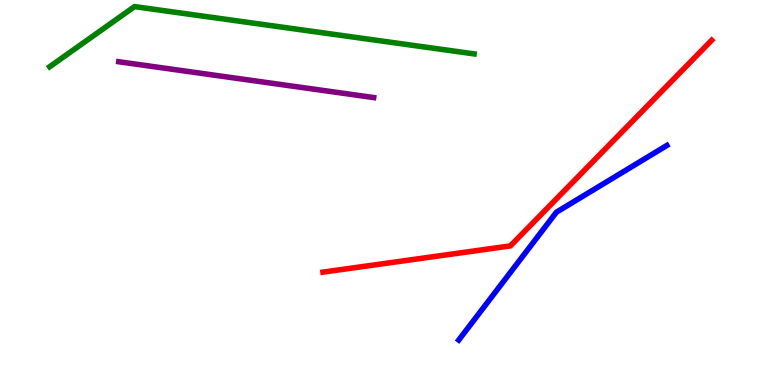[{'lines': ['blue', 'red'], 'intersections': []}, {'lines': ['green', 'red'], 'intersections': []}, {'lines': ['purple', 'red'], 'intersections': []}, {'lines': ['blue', 'green'], 'intersections': []}, {'lines': ['blue', 'purple'], 'intersections': []}, {'lines': ['green', 'purple'], 'intersections': []}]